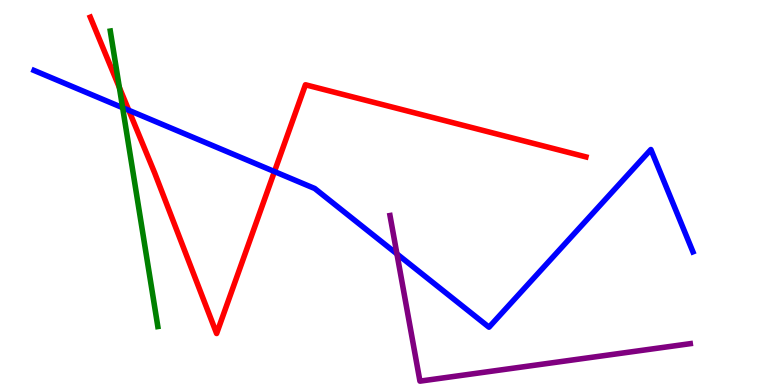[{'lines': ['blue', 'red'], 'intersections': [{'x': 1.66, 'y': 7.14}, {'x': 3.54, 'y': 5.54}]}, {'lines': ['green', 'red'], 'intersections': [{'x': 1.54, 'y': 7.73}]}, {'lines': ['purple', 'red'], 'intersections': []}, {'lines': ['blue', 'green'], 'intersections': [{'x': 1.58, 'y': 7.2}]}, {'lines': ['blue', 'purple'], 'intersections': [{'x': 5.12, 'y': 3.4}]}, {'lines': ['green', 'purple'], 'intersections': []}]